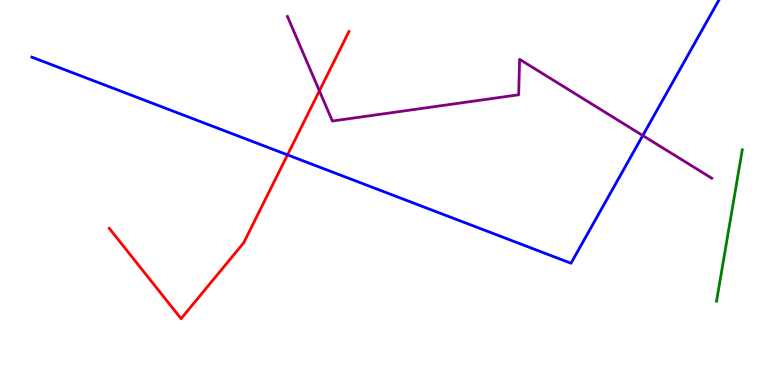[{'lines': ['blue', 'red'], 'intersections': [{'x': 3.71, 'y': 5.98}]}, {'lines': ['green', 'red'], 'intersections': []}, {'lines': ['purple', 'red'], 'intersections': [{'x': 4.12, 'y': 7.64}]}, {'lines': ['blue', 'green'], 'intersections': []}, {'lines': ['blue', 'purple'], 'intersections': [{'x': 8.29, 'y': 6.48}]}, {'lines': ['green', 'purple'], 'intersections': []}]